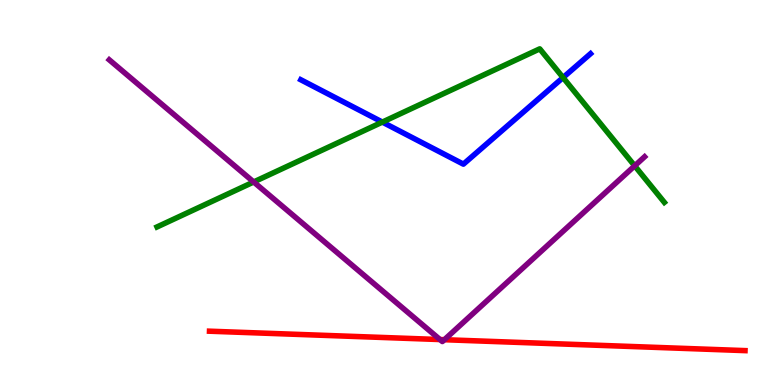[{'lines': ['blue', 'red'], 'intersections': []}, {'lines': ['green', 'red'], 'intersections': []}, {'lines': ['purple', 'red'], 'intersections': [{'x': 5.68, 'y': 1.18}, {'x': 5.73, 'y': 1.18}]}, {'lines': ['blue', 'green'], 'intersections': [{'x': 4.93, 'y': 6.83}, {'x': 7.27, 'y': 7.99}]}, {'lines': ['blue', 'purple'], 'intersections': []}, {'lines': ['green', 'purple'], 'intersections': [{'x': 3.27, 'y': 5.27}, {'x': 8.19, 'y': 5.69}]}]